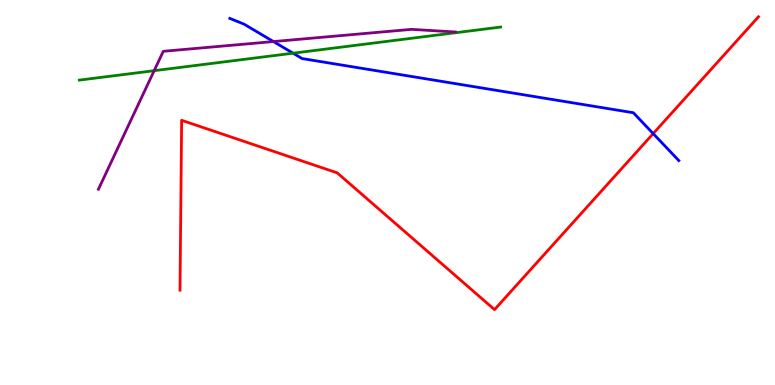[{'lines': ['blue', 'red'], 'intersections': [{'x': 8.43, 'y': 6.53}]}, {'lines': ['green', 'red'], 'intersections': []}, {'lines': ['purple', 'red'], 'intersections': []}, {'lines': ['blue', 'green'], 'intersections': [{'x': 3.78, 'y': 8.62}]}, {'lines': ['blue', 'purple'], 'intersections': [{'x': 3.53, 'y': 8.92}]}, {'lines': ['green', 'purple'], 'intersections': [{'x': 1.99, 'y': 8.16}]}]